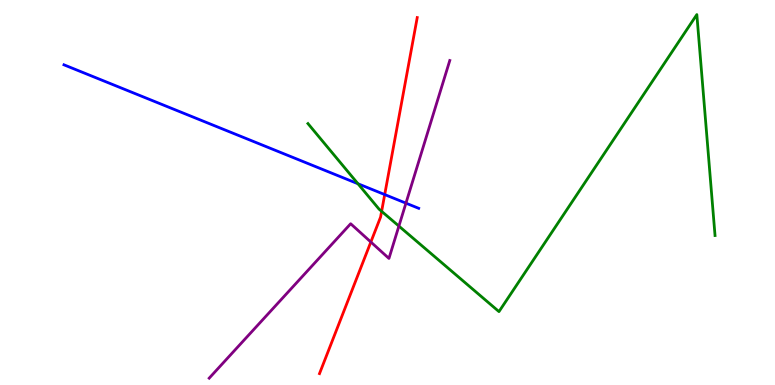[{'lines': ['blue', 'red'], 'intersections': [{'x': 4.96, 'y': 4.95}]}, {'lines': ['green', 'red'], 'intersections': [{'x': 4.92, 'y': 4.51}]}, {'lines': ['purple', 'red'], 'intersections': [{'x': 4.79, 'y': 3.71}]}, {'lines': ['blue', 'green'], 'intersections': [{'x': 4.62, 'y': 5.23}]}, {'lines': ['blue', 'purple'], 'intersections': [{'x': 5.24, 'y': 4.72}]}, {'lines': ['green', 'purple'], 'intersections': [{'x': 5.15, 'y': 4.13}]}]